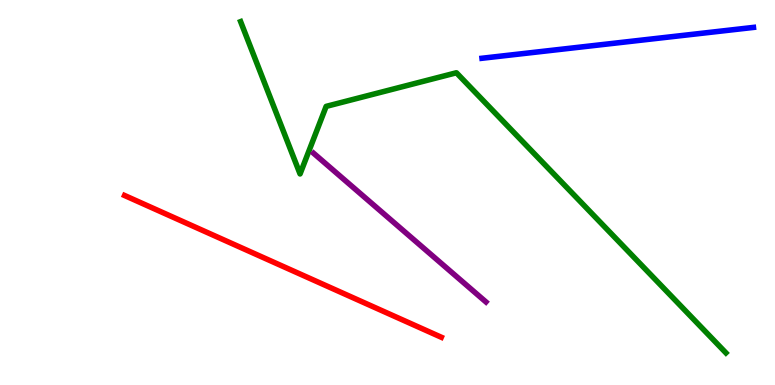[{'lines': ['blue', 'red'], 'intersections': []}, {'lines': ['green', 'red'], 'intersections': []}, {'lines': ['purple', 'red'], 'intersections': []}, {'lines': ['blue', 'green'], 'intersections': []}, {'lines': ['blue', 'purple'], 'intersections': []}, {'lines': ['green', 'purple'], 'intersections': []}]